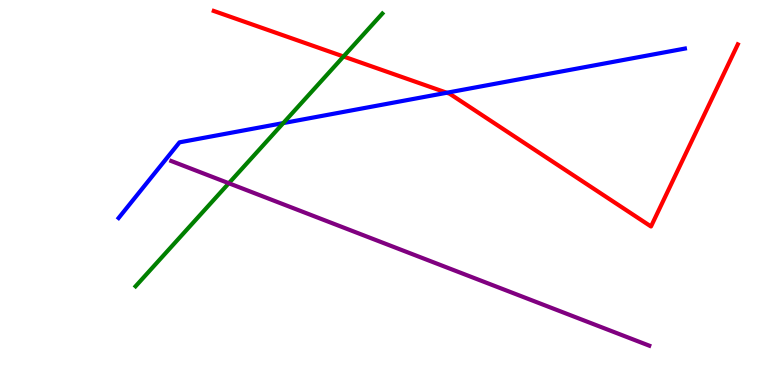[{'lines': ['blue', 'red'], 'intersections': [{'x': 5.77, 'y': 7.59}]}, {'lines': ['green', 'red'], 'intersections': [{'x': 4.43, 'y': 8.53}]}, {'lines': ['purple', 'red'], 'intersections': []}, {'lines': ['blue', 'green'], 'intersections': [{'x': 3.65, 'y': 6.8}]}, {'lines': ['blue', 'purple'], 'intersections': []}, {'lines': ['green', 'purple'], 'intersections': [{'x': 2.95, 'y': 5.24}]}]